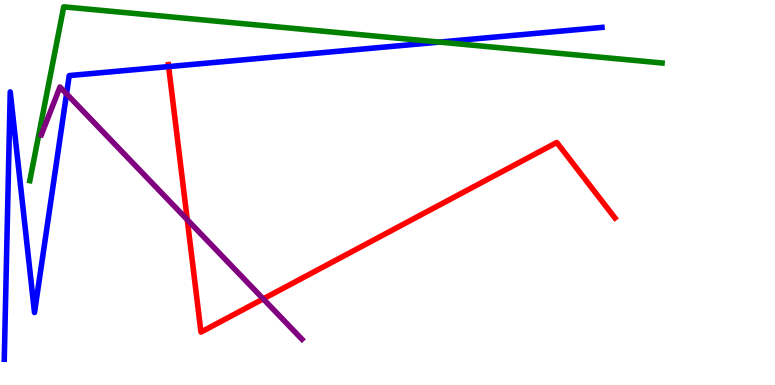[{'lines': ['blue', 'red'], 'intersections': [{'x': 2.18, 'y': 8.27}]}, {'lines': ['green', 'red'], 'intersections': []}, {'lines': ['purple', 'red'], 'intersections': [{'x': 2.42, 'y': 4.29}, {'x': 3.4, 'y': 2.24}]}, {'lines': ['blue', 'green'], 'intersections': [{'x': 5.67, 'y': 8.91}]}, {'lines': ['blue', 'purple'], 'intersections': [{'x': 0.859, 'y': 7.56}]}, {'lines': ['green', 'purple'], 'intersections': []}]